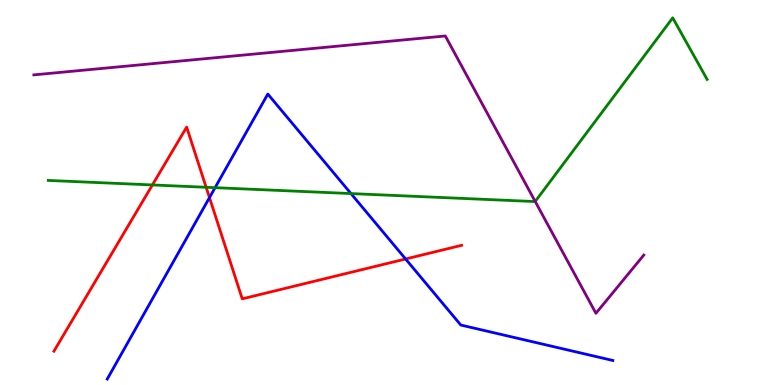[{'lines': ['blue', 'red'], 'intersections': [{'x': 2.7, 'y': 4.87}, {'x': 5.23, 'y': 3.27}]}, {'lines': ['green', 'red'], 'intersections': [{'x': 1.97, 'y': 5.2}, {'x': 2.66, 'y': 5.14}]}, {'lines': ['purple', 'red'], 'intersections': []}, {'lines': ['blue', 'green'], 'intersections': [{'x': 2.78, 'y': 5.13}, {'x': 4.53, 'y': 4.97}]}, {'lines': ['blue', 'purple'], 'intersections': []}, {'lines': ['green', 'purple'], 'intersections': [{'x': 6.91, 'y': 4.77}]}]